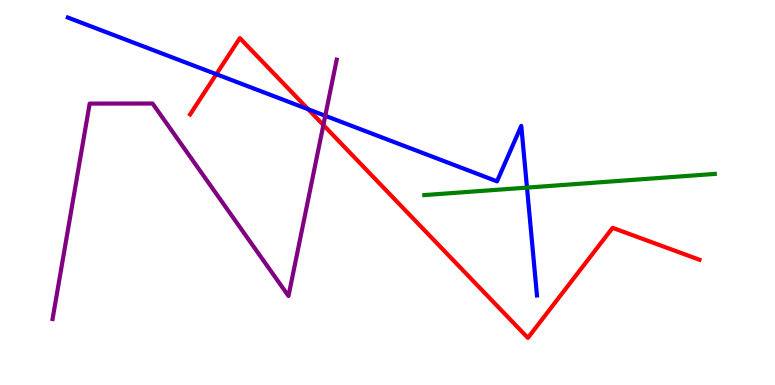[{'lines': ['blue', 'red'], 'intersections': [{'x': 2.79, 'y': 8.07}, {'x': 3.98, 'y': 7.16}]}, {'lines': ['green', 'red'], 'intersections': []}, {'lines': ['purple', 'red'], 'intersections': [{'x': 4.17, 'y': 6.75}]}, {'lines': ['blue', 'green'], 'intersections': [{'x': 6.8, 'y': 5.13}]}, {'lines': ['blue', 'purple'], 'intersections': [{'x': 4.2, 'y': 6.99}]}, {'lines': ['green', 'purple'], 'intersections': []}]